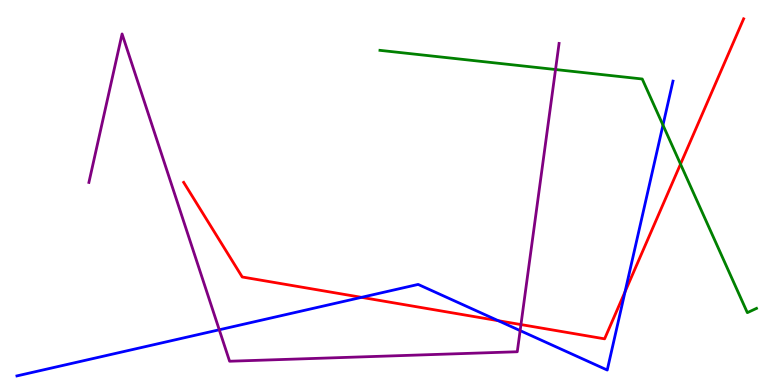[{'lines': ['blue', 'red'], 'intersections': [{'x': 4.66, 'y': 2.28}, {'x': 6.43, 'y': 1.67}, {'x': 8.07, 'y': 2.42}]}, {'lines': ['green', 'red'], 'intersections': [{'x': 8.78, 'y': 5.74}]}, {'lines': ['purple', 'red'], 'intersections': [{'x': 6.72, 'y': 1.57}]}, {'lines': ['blue', 'green'], 'intersections': [{'x': 8.55, 'y': 6.75}]}, {'lines': ['blue', 'purple'], 'intersections': [{'x': 2.83, 'y': 1.43}, {'x': 6.71, 'y': 1.41}]}, {'lines': ['green', 'purple'], 'intersections': [{'x': 7.17, 'y': 8.19}]}]